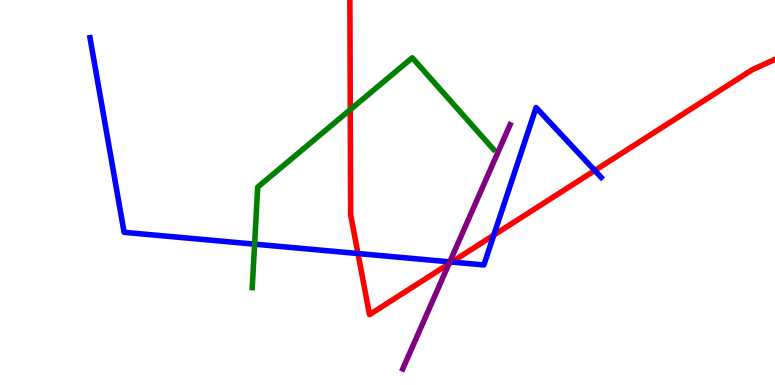[{'lines': ['blue', 'red'], 'intersections': [{'x': 4.62, 'y': 3.41}, {'x': 5.83, 'y': 3.19}, {'x': 6.37, 'y': 3.89}, {'x': 7.67, 'y': 5.57}]}, {'lines': ['green', 'red'], 'intersections': [{'x': 4.52, 'y': 7.15}]}, {'lines': ['purple', 'red'], 'intersections': [{'x': 5.79, 'y': 3.15}]}, {'lines': ['blue', 'green'], 'intersections': [{'x': 3.29, 'y': 3.66}]}, {'lines': ['blue', 'purple'], 'intersections': [{'x': 5.8, 'y': 3.2}]}, {'lines': ['green', 'purple'], 'intersections': []}]